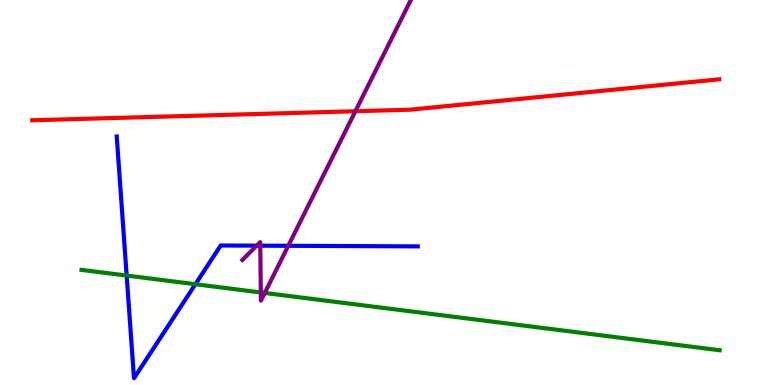[{'lines': ['blue', 'red'], 'intersections': []}, {'lines': ['green', 'red'], 'intersections': []}, {'lines': ['purple', 'red'], 'intersections': [{'x': 4.59, 'y': 7.11}]}, {'lines': ['blue', 'green'], 'intersections': [{'x': 1.63, 'y': 2.84}, {'x': 2.52, 'y': 2.62}]}, {'lines': ['blue', 'purple'], 'intersections': [{'x': 3.31, 'y': 3.62}, {'x': 3.36, 'y': 3.62}, {'x': 3.72, 'y': 3.62}]}, {'lines': ['green', 'purple'], 'intersections': [{'x': 3.37, 'y': 2.4}, {'x': 3.42, 'y': 2.39}]}]